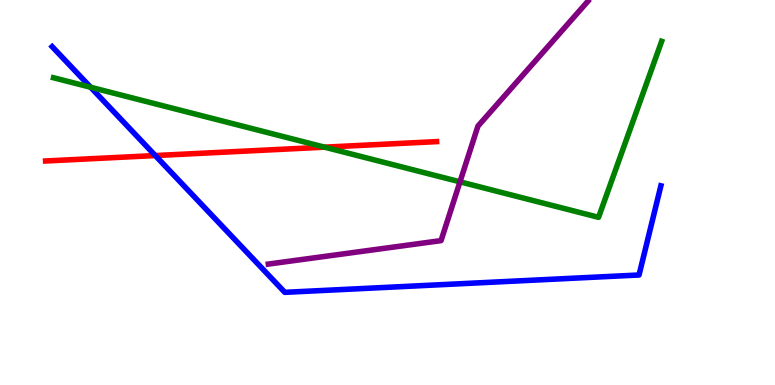[{'lines': ['blue', 'red'], 'intersections': [{'x': 2.0, 'y': 5.96}]}, {'lines': ['green', 'red'], 'intersections': [{'x': 4.19, 'y': 6.18}]}, {'lines': ['purple', 'red'], 'intersections': []}, {'lines': ['blue', 'green'], 'intersections': [{'x': 1.17, 'y': 7.73}]}, {'lines': ['blue', 'purple'], 'intersections': []}, {'lines': ['green', 'purple'], 'intersections': [{'x': 5.94, 'y': 5.28}]}]